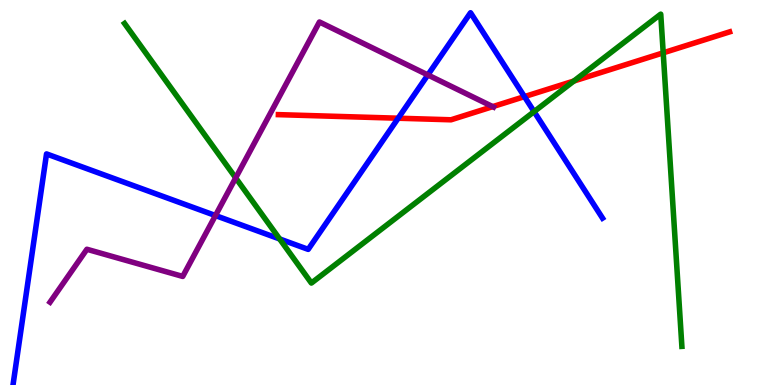[{'lines': ['blue', 'red'], 'intersections': [{'x': 5.14, 'y': 6.93}, {'x': 6.77, 'y': 7.49}]}, {'lines': ['green', 'red'], 'intersections': [{'x': 7.4, 'y': 7.9}, {'x': 8.56, 'y': 8.63}]}, {'lines': ['purple', 'red'], 'intersections': [{'x': 6.36, 'y': 7.23}]}, {'lines': ['blue', 'green'], 'intersections': [{'x': 3.61, 'y': 3.79}, {'x': 6.89, 'y': 7.1}]}, {'lines': ['blue', 'purple'], 'intersections': [{'x': 2.78, 'y': 4.4}, {'x': 5.52, 'y': 8.05}]}, {'lines': ['green', 'purple'], 'intersections': [{'x': 3.04, 'y': 5.38}]}]